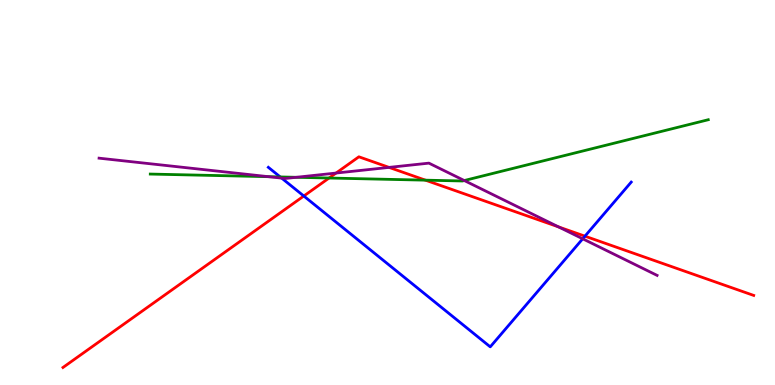[{'lines': ['blue', 'red'], 'intersections': [{'x': 3.92, 'y': 4.91}, {'x': 7.55, 'y': 3.87}]}, {'lines': ['green', 'red'], 'intersections': [{'x': 4.25, 'y': 5.38}, {'x': 5.49, 'y': 5.32}]}, {'lines': ['purple', 'red'], 'intersections': [{'x': 4.34, 'y': 5.51}, {'x': 5.02, 'y': 5.65}, {'x': 7.21, 'y': 4.11}]}, {'lines': ['blue', 'green'], 'intersections': [{'x': 3.62, 'y': 5.4}]}, {'lines': ['blue', 'purple'], 'intersections': [{'x': 3.63, 'y': 5.37}, {'x': 7.52, 'y': 3.8}]}, {'lines': ['green', 'purple'], 'intersections': [{'x': 3.46, 'y': 5.41}, {'x': 3.82, 'y': 5.39}, {'x': 5.99, 'y': 5.31}]}]